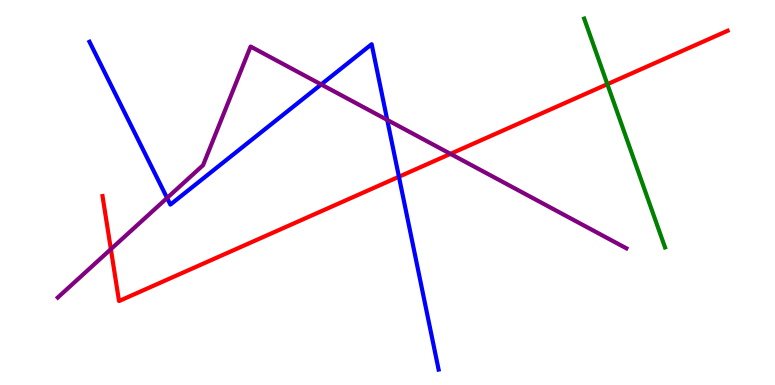[{'lines': ['blue', 'red'], 'intersections': [{'x': 5.15, 'y': 5.41}]}, {'lines': ['green', 'red'], 'intersections': [{'x': 7.84, 'y': 7.81}]}, {'lines': ['purple', 'red'], 'intersections': [{'x': 1.43, 'y': 3.53}, {'x': 5.81, 'y': 6.0}]}, {'lines': ['blue', 'green'], 'intersections': []}, {'lines': ['blue', 'purple'], 'intersections': [{'x': 2.16, 'y': 4.86}, {'x': 4.14, 'y': 7.81}, {'x': 5.0, 'y': 6.89}]}, {'lines': ['green', 'purple'], 'intersections': []}]